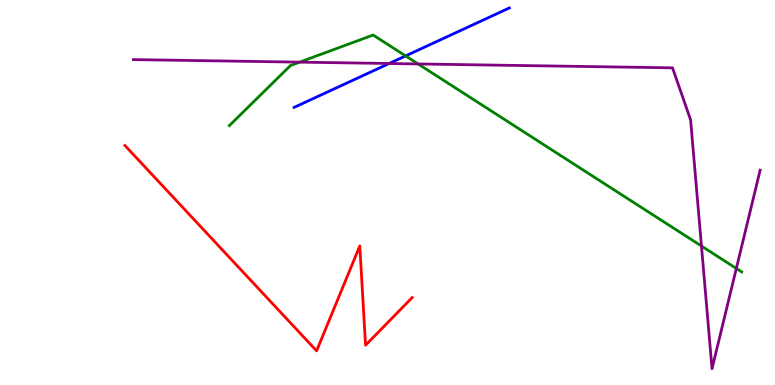[{'lines': ['blue', 'red'], 'intersections': []}, {'lines': ['green', 'red'], 'intersections': []}, {'lines': ['purple', 'red'], 'intersections': []}, {'lines': ['blue', 'green'], 'intersections': [{'x': 5.23, 'y': 8.55}]}, {'lines': ['blue', 'purple'], 'intersections': [{'x': 5.02, 'y': 8.35}]}, {'lines': ['green', 'purple'], 'intersections': [{'x': 3.87, 'y': 8.39}, {'x': 5.4, 'y': 8.34}, {'x': 9.05, 'y': 3.61}, {'x': 9.5, 'y': 3.03}]}]